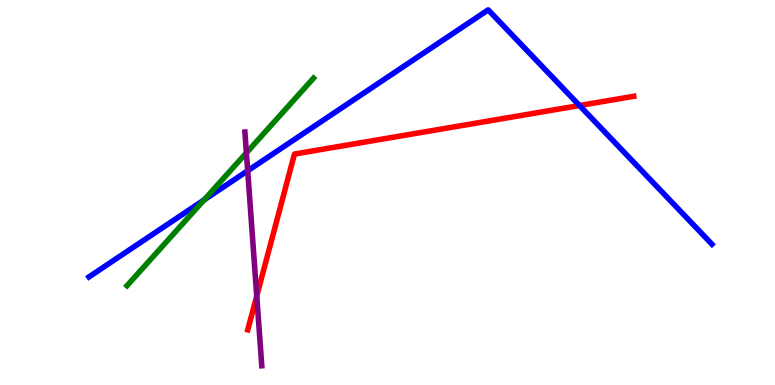[{'lines': ['blue', 'red'], 'intersections': [{'x': 7.48, 'y': 7.26}]}, {'lines': ['green', 'red'], 'intersections': []}, {'lines': ['purple', 'red'], 'intersections': [{'x': 3.31, 'y': 2.31}]}, {'lines': ['blue', 'green'], 'intersections': [{'x': 2.63, 'y': 4.81}]}, {'lines': ['blue', 'purple'], 'intersections': [{'x': 3.2, 'y': 5.56}]}, {'lines': ['green', 'purple'], 'intersections': [{'x': 3.18, 'y': 6.03}]}]